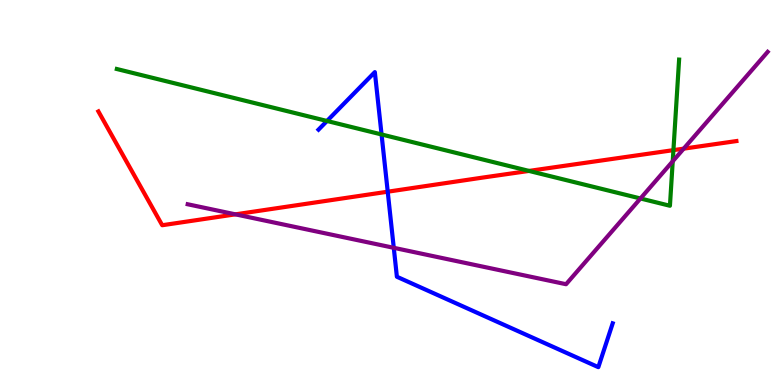[{'lines': ['blue', 'red'], 'intersections': [{'x': 5.0, 'y': 5.02}]}, {'lines': ['green', 'red'], 'intersections': [{'x': 6.83, 'y': 5.56}, {'x': 8.69, 'y': 6.1}]}, {'lines': ['purple', 'red'], 'intersections': [{'x': 3.04, 'y': 4.43}, {'x': 8.82, 'y': 6.14}]}, {'lines': ['blue', 'green'], 'intersections': [{'x': 4.22, 'y': 6.86}, {'x': 4.92, 'y': 6.51}]}, {'lines': ['blue', 'purple'], 'intersections': [{'x': 5.08, 'y': 3.56}]}, {'lines': ['green', 'purple'], 'intersections': [{'x': 8.26, 'y': 4.84}, {'x': 8.68, 'y': 5.81}]}]